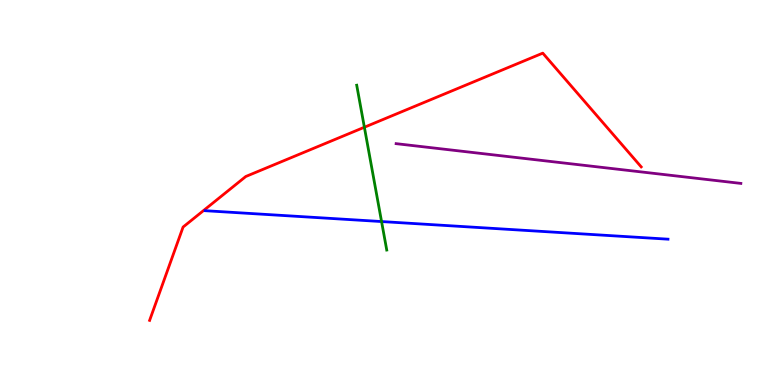[{'lines': ['blue', 'red'], 'intersections': []}, {'lines': ['green', 'red'], 'intersections': [{'x': 4.7, 'y': 6.7}]}, {'lines': ['purple', 'red'], 'intersections': []}, {'lines': ['blue', 'green'], 'intersections': [{'x': 4.92, 'y': 4.25}]}, {'lines': ['blue', 'purple'], 'intersections': []}, {'lines': ['green', 'purple'], 'intersections': []}]